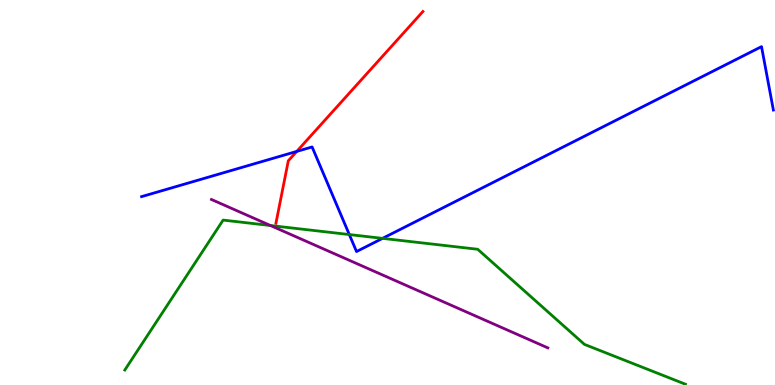[{'lines': ['blue', 'red'], 'intersections': [{'x': 3.83, 'y': 6.07}]}, {'lines': ['green', 'red'], 'intersections': []}, {'lines': ['purple', 'red'], 'intersections': []}, {'lines': ['blue', 'green'], 'intersections': [{'x': 4.51, 'y': 3.91}, {'x': 4.94, 'y': 3.81}]}, {'lines': ['blue', 'purple'], 'intersections': []}, {'lines': ['green', 'purple'], 'intersections': [{'x': 3.49, 'y': 4.14}]}]